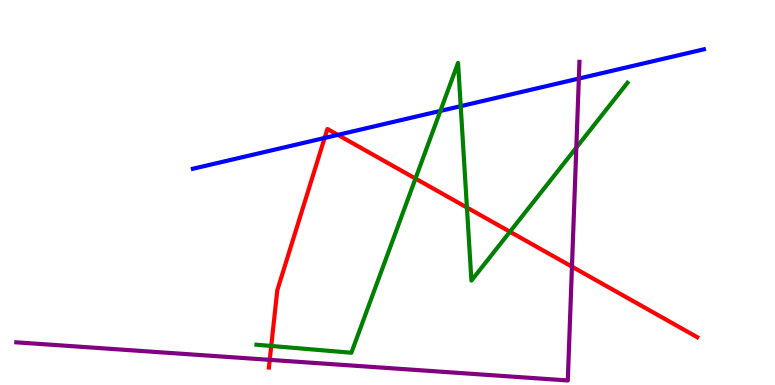[{'lines': ['blue', 'red'], 'intersections': [{'x': 4.19, 'y': 6.42}, {'x': 4.36, 'y': 6.5}]}, {'lines': ['green', 'red'], 'intersections': [{'x': 3.5, 'y': 1.01}, {'x': 5.36, 'y': 5.36}, {'x': 6.02, 'y': 4.61}, {'x': 6.58, 'y': 3.98}]}, {'lines': ['purple', 'red'], 'intersections': [{'x': 3.48, 'y': 0.653}, {'x': 7.38, 'y': 3.07}]}, {'lines': ['blue', 'green'], 'intersections': [{'x': 5.68, 'y': 7.12}, {'x': 5.94, 'y': 7.24}]}, {'lines': ['blue', 'purple'], 'intersections': [{'x': 7.47, 'y': 7.96}]}, {'lines': ['green', 'purple'], 'intersections': [{'x': 7.44, 'y': 6.17}]}]